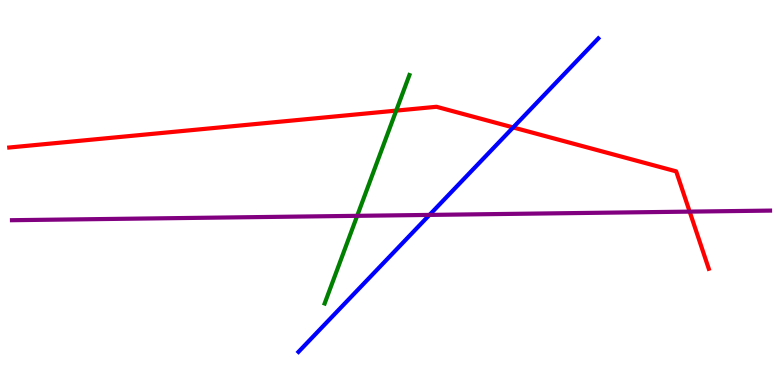[{'lines': ['blue', 'red'], 'intersections': [{'x': 6.62, 'y': 6.69}]}, {'lines': ['green', 'red'], 'intersections': [{'x': 5.11, 'y': 7.13}]}, {'lines': ['purple', 'red'], 'intersections': [{'x': 8.9, 'y': 4.5}]}, {'lines': ['blue', 'green'], 'intersections': []}, {'lines': ['blue', 'purple'], 'intersections': [{'x': 5.54, 'y': 4.42}]}, {'lines': ['green', 'purple'], 'intersections': [{'x': 4.61, 'y': 4.39}]}]